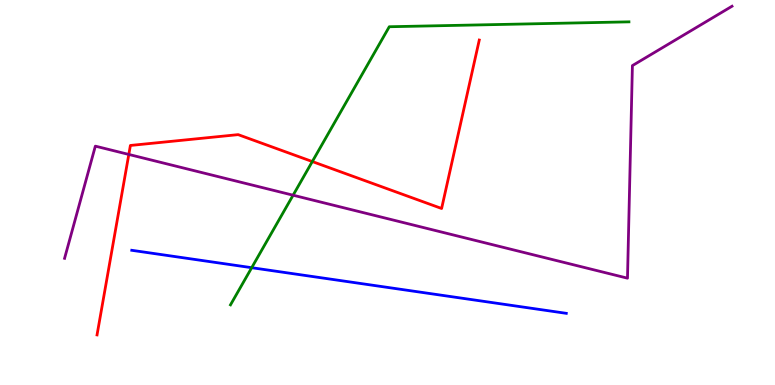[{'lines': ['blue', 'red'], 'intersections': []}, {'lines': ['green', 'red'], 'intersections': [{'x': 4.03, 'y': 5.8}]}, {'lines': ['purple', 'red'], 'intersections': [{'x': 1.66, 'y': 5.99}]}, {'lines': ['blue', 'green'], 'intersections': [{'x': 3.25, 'y': 3.05}]}, {'lines': ['blue', 'purple'], 'intersections': []}, {'lines': ['green', 'purple'], 'intersections': [{'x': 3.78, 'y': 4.93}]}]